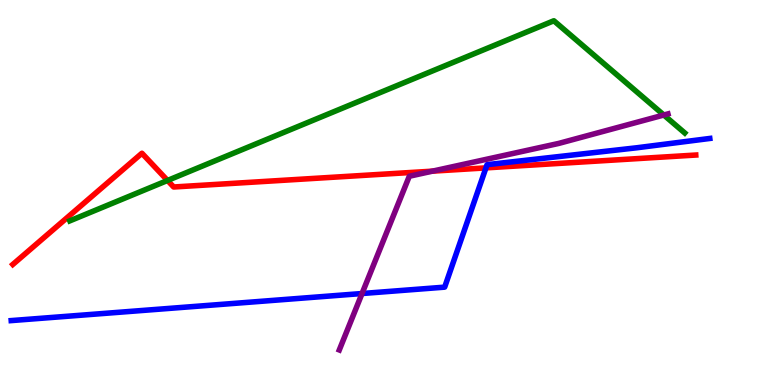[{'lines': ['blue', 'red'], 'intersections': [{'x': 6.27, 'y': 5.64}]}, {'lines': ['green', 'red'], 'intersections': [{'x': 2.16, 'y': 5.31}]}, {'lines': ['purple', 'red'], 'intersections': [{'x': 5.58, 'y': 5.55}]}, {'lines': ['blue', 'green'], 'intersections': []}, {'lines': ['blue', 'purple'], 'intersections': [{'x': 4.67, 'y': 2.38}]}, {'lines': ['green', 'purple'], 'intersections': [{'x': 8.57, 'y': 7.01}]}]